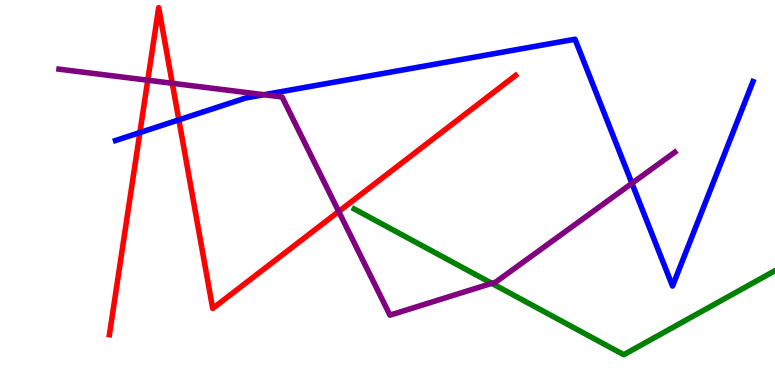[{'lines': ['blue', 'red'], 'intersections': [{'x': 1.8, 'y': 6.56}, {'x': 2.31, 'y': 6.89}]}, {'lines': ['green', 'red'], 'intersections': []}, {'lines': ['purple', 'red'], 'intersections': [{'x': 1.91, 'y': 7.92}, {'x': 2.22, 'y': 7.84}, {'x': 4.37, 'y': 4.51}]}, {'lines': ['blue', 'green'], 'intersections': []}, {'lines': ['blue', 'purple'], 'intersections': [{'x': 3.41, 'y': 7.54}, {'x': 8.15, 'y': 5.24}]}, {'lines': ['green', 'purple'], 'intersections': [{'x': 6.35, 'y': 2.64}]}]